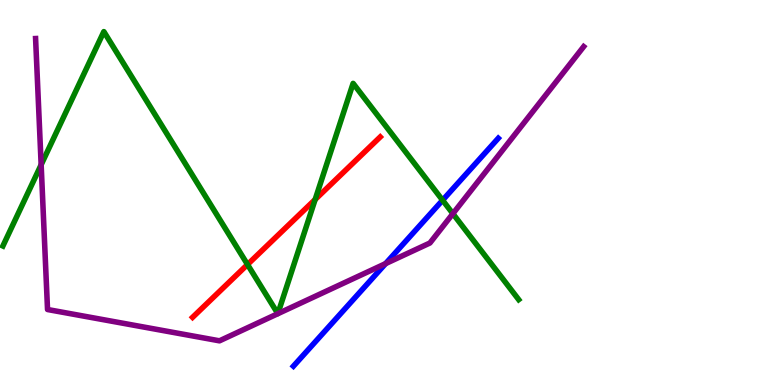[{'lines': ['blue', 'red'], 'intersections': []}, {'lines': ['green', 'red'], 'intersections': [{'x': 3.19, 'y': 3.13}, {'x': 4.07, 'y': 4.82}]}, {'lines': ['purple', 'red'], 'intersections': []}, {'lines': ['blue', 'green'], 'intersections': [{'x': 5.71, 'y': 4.8}]}, {'lines': ['blue', 'purple'], 'intersections': [{'x': 4.98, 'y': 3.15}]}, {'lines': ['green', 'purple'], 'intersections': [{'x': 0.531, 'y': 5.72}, {'x': 5.84, 'y': 4.45}]}]